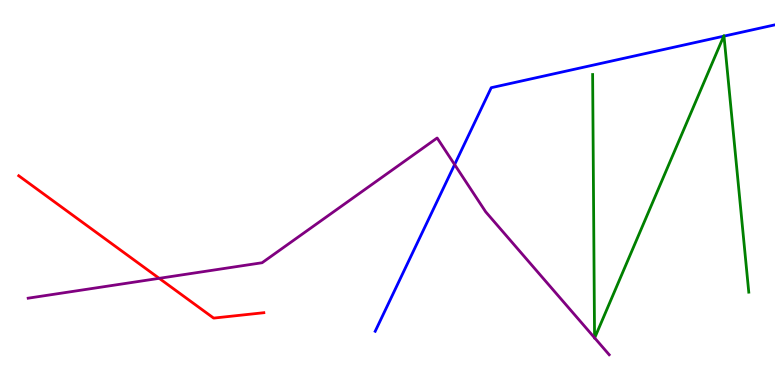[{'lines': ['blue', 'red'], 'intersections': []}, {'lines': ['green', 'red'], 'intersections': []}, {'lines': ['purple', 'red'], 'intersections': [{'x': 2.05, 'y': 2.77}]}, {'lines': ['blue', 'green'], 'intersections': [{'x': 9.34, 'y': 9.06}, {'x': 9.34, 'y': 9.06}]}, {'lines': ['blue', 'purple'], 'intersections': [{'x': 5.87, 'y': 5.73}]}, {'lines': ['green', 'purple'], 'intersections': [{'x': 7.67, 'y': 1.23}, {'x': 7.67, 'y': 1.22}]}]